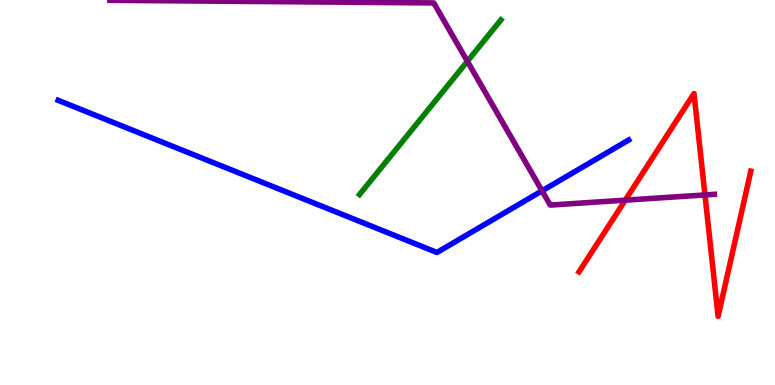[{'lines': ['blue', 'red'], 'intersections': []}, {'lines': ['green', 'red'], 'intersections': []}, {'lines': ['purple', 'red'], 'intersections': [{'x': 8.07, 'y': 4.8}, {'x': 9.1, 'y': 4.94}]}, {'lines': ['blue', 'green'], 'intersections': []}, {'lines': ['blue', 'purple'], 'intersections': [{'x': 6.99, 'y': 5.04}]}, {'lines': ['green', 'purple'], 'intersections': [{'x': 6.03, 'y': 8.41}]}]